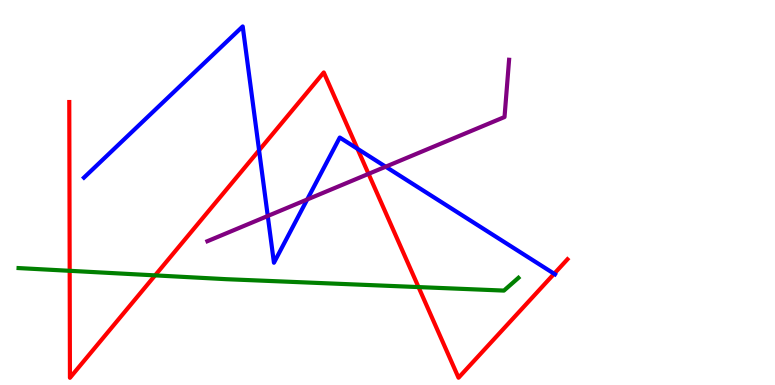[{'lines': ['blue', 'red'], 'intersections': [{'x': 3.34, 'y': 6.1}, {'x': 4.61, 'y': 6.14}, {'x': 7.15, 'y': 2.89}]}, {'lines': ['green', 'red'], 'intersections': [{'x': 0.899, 'y': 2.97}, {'x': 2.0, 'y': 2.85}, {'x': 5.4, 'y': 2.54}]}, {'lines': ['purple', 'red'], 'intersections': [{'x': 4.76, 'y': 5.48}]}, {'lines': ['blue', 'green'], 'intersections': []}, {'lines': ['blue', 'purple'], 'intersections': [{'x': 3.45, 'y': 4.39}, {'x': 3.96, 'y': 4.82}, {'x': 4.98, 'y': 5.67}]}, {'lines': ['green', 'purple'], 'intersections': []}]